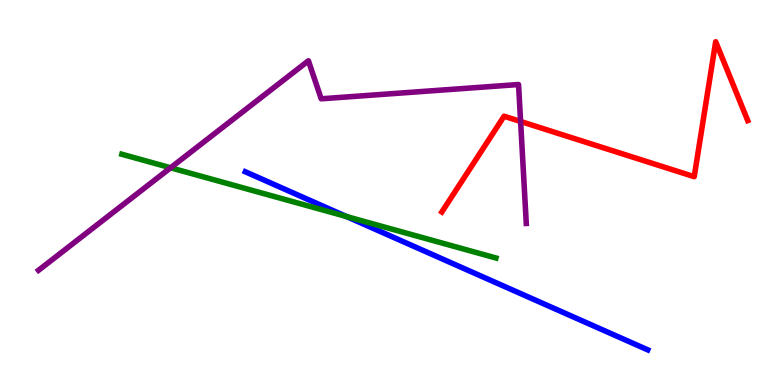[{'lines': ['blue', 'red'], 'intersections': []}, {'lines': ['green', 'red'], 'intersections': []}, {'lines': ['purple', 'red'], 'intersections': [{'x': 6.72, 'y': 6.84}]}, {'lines': ['blue', 'green'], 'intersections': [{'x': 4.47, 'y': 4.38}]}, {'lines': ['blue', 'purple'], 'intersections': []}, {'lines': ['green', 'purple'], 'intersections': [{'x': 2.2, 'y': 5.64}]}]